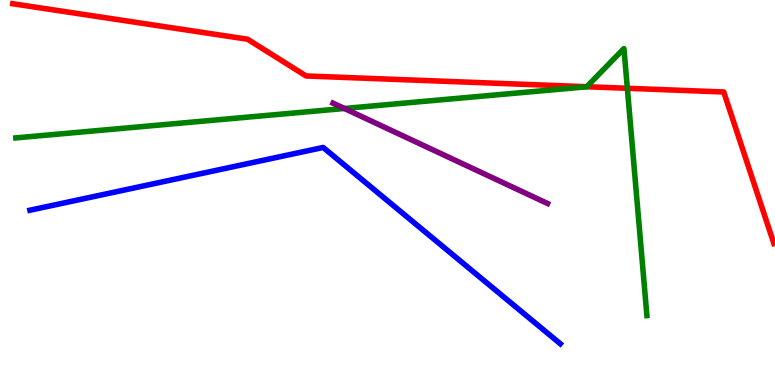[{'lines': ['blue', 'red'], 'intersections': []}, {'lines': ['green', 'red'], 'intersections': [{'x': 7.57, 'y': 7.75}, {'x': 8.09, 'y': 7.71}]}, {'lines': ['purple', 'red'], 'intersections': []}, {'lines': ['blue', 'green'], 'intersections': []}, {'lines': ['blue', 'purple'], 'intersections': []}, {'lines': ['green', 'purple'], 'intersections': [{'x': 4.44, 'y': 7.18}]}]